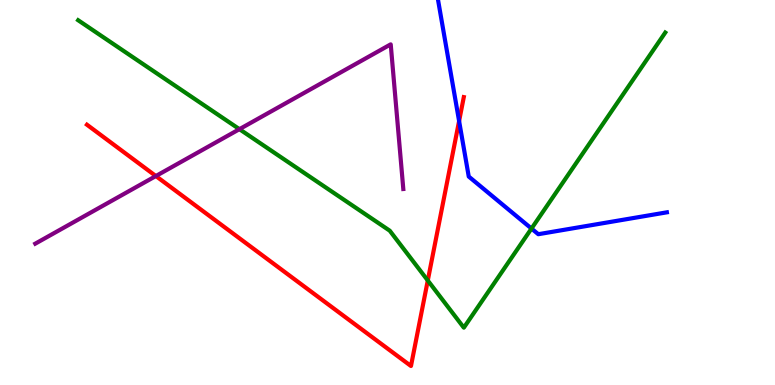[{'lines': ['blue', 'red'], 'intersections': [{'x': 5.92, 'y': 6.86}]}, {'lines': ['green', 'red'], 'intersections': [{'x': 5.52, 'y': 2.71}]}, {'lines': ['purple', 'red'], 'intersections': [{'x': 2.01, 'y': 5.43}]}, {'lines': ['blue', 'green'], 'intersections': [{'x': 6.86, 'y': 4.06}]}, {'lines': ['blue', 'purple'], 'intersections': []}, {'lines': ['green', 'purple'], 'intersections': [{'x': 3.09, 'y': 6.64}]}]